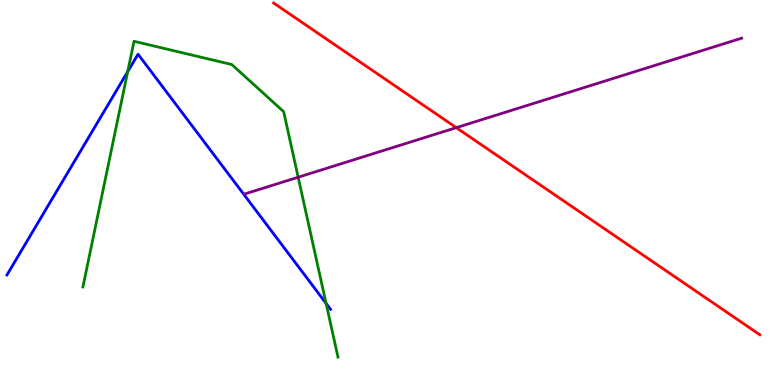[{'lines': ['blue', 'red'], 'intersections': []}, {'lines': ['green', 'red'], 'intersections': []}, {'lines': ['purple', 'red'], 'intersections': [{'x': 5.89, 'y': 6.68}]}, {'lines': ['blue', 'green'], 'intersections': [{'x': 1.65, 'y': 8.14}, {'x': 4.21, 'y': 2.12}]}, {'lines': ['blue', 'purple'], 'intersections': []}, {'lines': ['green', 'purple'], 'intersections': [{'x': 3.85, 'y': 5.4}]}]